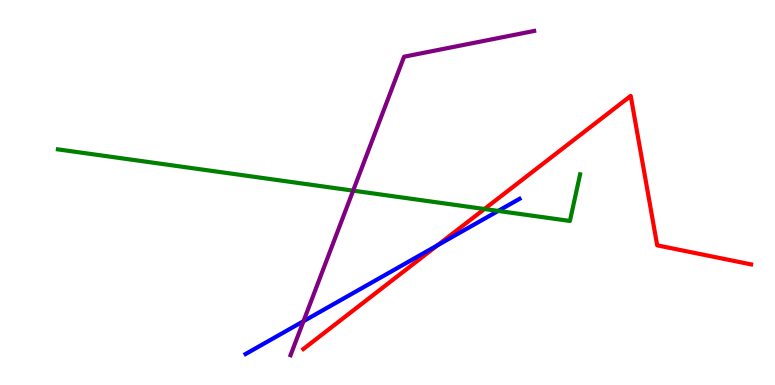[{'lines': ['blue', 'red'], 'intersections': [{'x': 5.65, 'y': 3.63}]}, {'lines': ['green', 'red'], 'intersections': [{'x': 6.25, 'y': 4.57}]}, {'lines': ['purple', 'red'], 'intersections': []}, {'lines': ['blue', 'green'], 'intersections': [{'x': 6.43, 'y': 4.52}]}, {'lines': ['blue', 'purple'], 'intersections': [{'x': 3.92, 'y': 1.66}]}, {'lines': ['green', 'purple'], 'intersections': [{'x': 4.56, 'y': 5.05}]}]